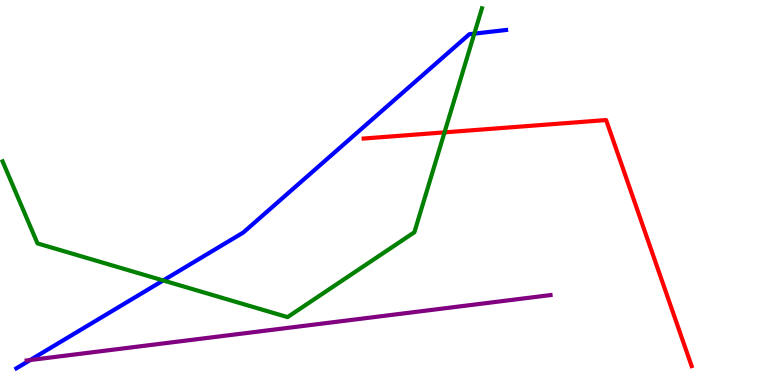[{'lines': ['blue', 'red'], 'intersections': []}, {'lines': ['green', 'red'], 'intersections': [{'x': 5.74, 'y': 6.56}]}, {'lines': ['purple', 'red'], 'intersections': []}, {'lines': ['blue', 'green'], 'intersections': [{'x': 2.11, 'y': 2.72}, {'x': 6.12, 'y': 9.13}]}, {'lines': ['blue', 'purple'], 'intersections': [{'x': 0.39, 'y': 0.648}]}, {'lines': ['green', 'purple'], 'intersections': []}]